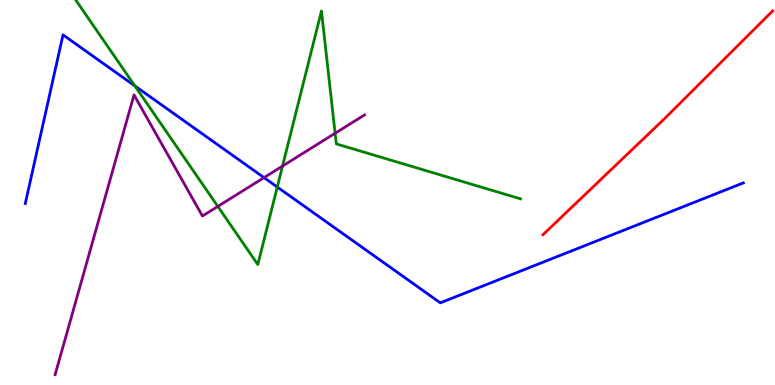[{'lines': ['blue', 'red'], 'intersections': []}, {'lines': ['green', 'red'], 'intersections': []}, {'lines': ['purple', 'red'], 'intersections': []}, {'lines': ['blue', 'green'], 'intersections': [{'x': 1.74, 'y': 7.77}, {'x': 3.58, 'y': 5.14}]}, {'lines': ['blue', 'purple'], 'intersections': [{'x': 3.41, 'y': 5.39}]}, {'lines': ['green', 'purple'], 'intersections': [{'x': 2.81, 'y': 4.64}, {'x': 3.65, 'y': 5.69}, {'x': 4.32, 'y': 6.54}]}]